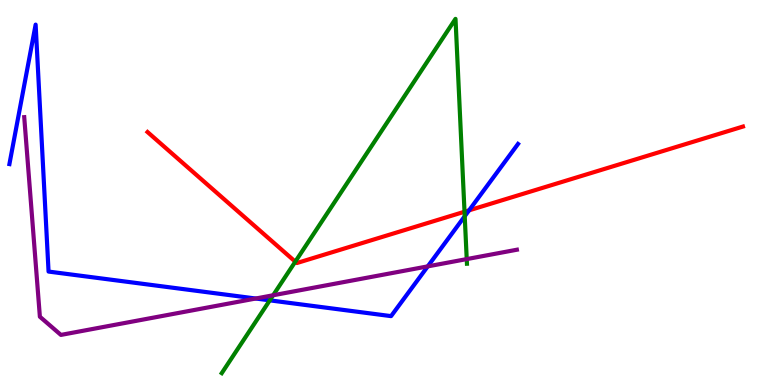[{'lines': ['blue', 'red'], 'intersections': [{'x': 6.05, 'y': 4.54}]}, {'lines': ['green', 'red'], 'intersections': [{'x': 3.81, 'y': 3.2}, {'x': 5.99, 'y': 4.5}]}, {'lines': ['purple', 'red'], 'intersections': []}, {'lines': ['blue', 'green'], 'intersections': [{'x': 3.48, 'y': 2.2}, {'x': 6.0, 'y': 4.38}]}, {'lines': ['blue', 'purple'], 'intersections': [{'x': 3.3, 'y': 2.25}, {'x': 5.52, 'y': 3.08}]}, {'lines': ['green', 'purple'], 'intersections': [{'x': 3.52, 'y': 2.33}, {'x': 6.02, 'y': 3.27}]}]